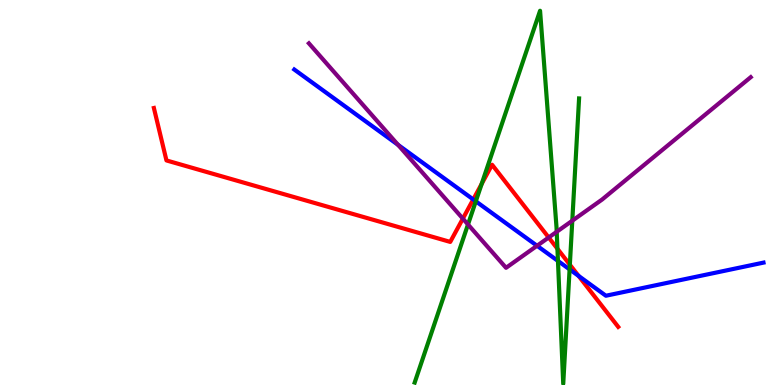[{'lines': ['blue', 'red'], 'intersections': [{'x': 6.11, 'y': 4.82}, {'x': 7.47, 'y': 2.83}]}, {'lines': ['green', 'red'], 'intersections': [{'x': 6.22, 'y': 5.22}, {'x': 7.19, 'y': 3.54}, {'x': 7.35, 'y': 3.12}]}, {'lines': ['purple', 'red'], 'intersections': [{'x': 5.97, 'y': 4.32}, {'x': 7.08, 'y': 3.83}]}, {'lines': ['blue', 'green'], 'intersections': [{'x': 6.14, 'y': 4.77}, {'x': 7.2, 'y': 3.22}, {'x': 7.35, 'y': 3.0}]}, {'lines': ['blue', 'purple'], 'intersections': [{'x': 5.14, 'y': 6.24}, {'x': 6.93, 'y': 3.62}]}, {'lines': ['green', 'purple'], 'intersections': [{'x': 6.04, 'y': 4.17}, {'x': 7.18, 'y': 3.98}, {'x': 7.38, 'y': 4.27}]}]